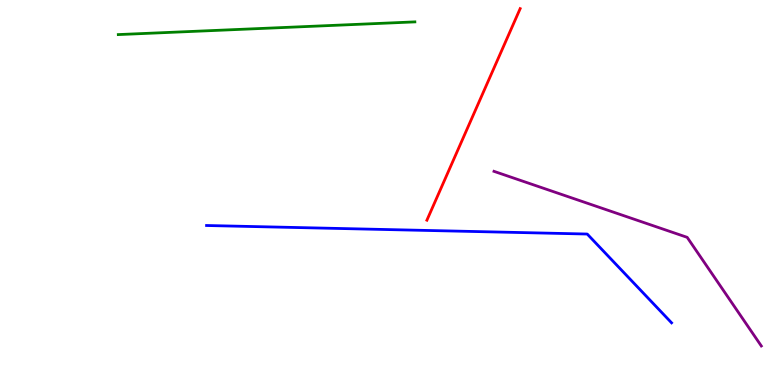[{'lines': ['blue', 'red'], 'intersections': []}, {'lines': ['green', 'red'], 'intersections': []}, {'lines': ['purple', 'red'], 'intersections': []}, {'lines': ['blue', 'green'], 'intersections': []}, {'lines': ['blue', 'purple'], 'intersections': []}, {'lines': ['green', 'purple'], 'intersections': []}]